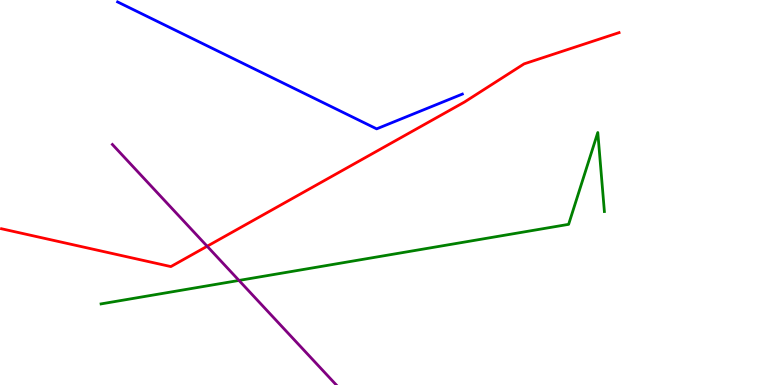[{'lines': ['blue', 'red'], 'intersections': []}, {'lines': ['green', 'red'], 'intersections': []}, {'lines': ['purple', 'red'], 'intersections': [{'x': 2.67, 'y': 3.6}]}, {'lines': ['blue', 'green'], 'intersections': []}, {'lines': ['blue', 'purple'], 'intersections': []}, {'lines': ['green', 'purple'], 'intersections': [{'x': 3.08, 'y': 2.72}]}]